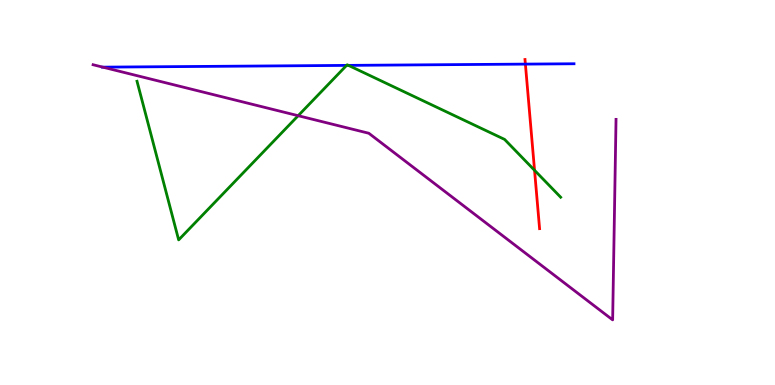[{'lines': ['blue', 'red'], 'intersections': [{'x': 6.78, 'y': 8.33}]}, {'lines': ['green', 'red'], 'intersections': [{'x': 6.9, 'y': 5.58}]}, {'lines': ['purple', 'red'], 'intersections': []}, {'lines': ['blue', 'green'], 'intersections': [{'x': 4.47, 'y': 8.3}, {'x': 4.5, 'y': 8.3}]}, {'lines': ['blue', 'purple'], 'intersections': [{'x': 1.33, 'y': 8.26}]}, {'lines': ['green', 'purple'], 'intersections': [{'x': 3.85, 'y': 6.99}]}]